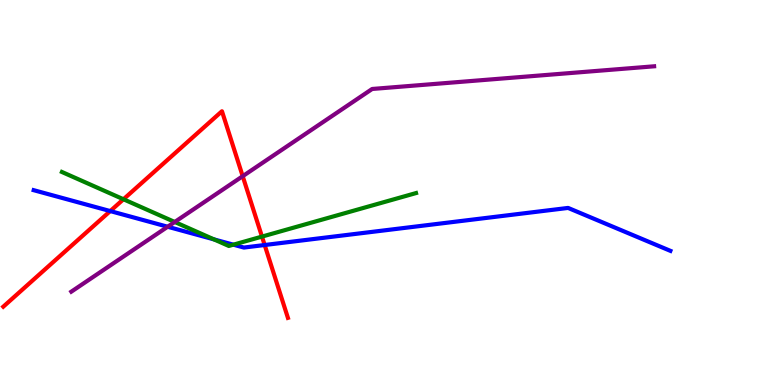[{'lines': ['blue', 'red'], 'intersections': [{'x': 1.42, 'y': 4.52}, {'x': 3.42, 'y': 3.64}]}, {'lines': ['green', 'red'], 'intersections': [{'x': 1.59, 'y': 4.82}, {'x': 3.38, 'y': 3.85}]}, {'lines': ['purple', 'red'], 'intersections': [{'x': 3.13, 'y': 5.42}]}, {'lines': ['blue', 'green'], 'intersections': [{'x': 2.76, 'y': 3.78}, {'x': 3.01, 'y': 3.64}]}, {'lines': ['blue', 'purple'], 'intersections': [{'x': 2.16, 'y': 4.11}]}, {'lines': ['green', 'purple'], 'intersections': [{'x': 2.25, 'y': 4.23}]}]